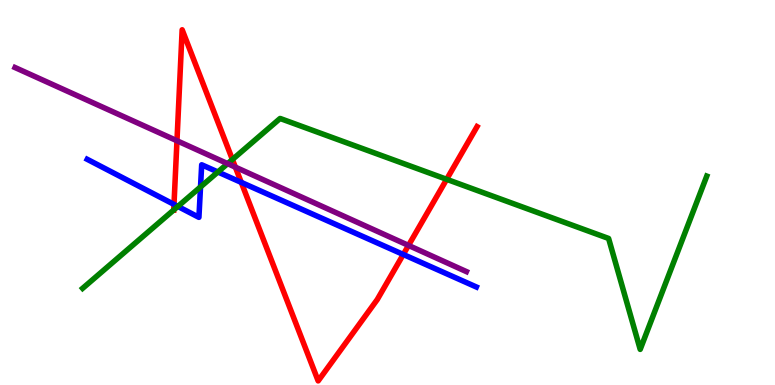[{'lines': ['blue', 'red'], 'intersections': [{'x': 2.25, 'y': 4.69}, {'x': 3.11, 'y': 5.26}, {'x': 5.2, 'y': 3.39}]}, {'lines': ['green', 'red'], 'intersections': [{'x': 2.24, 'y': 4.55}, {'x': 3.0, 'y': 5.86}, {'x': 5.76, 'y': 5.34}]}, {'lines': ['purple', 'red'], 'intersections': [{'x': 2.28, 'y': 6.34}, {'x': 3.04, 'y': 5.66}, {'x': 5.27, 'y': 3.63}]}, {'lines': ['blue', 'green'], 'intersections': [{'x': 2.3, 'y': 4.64}, {'x': 2.59, 'y': 5.14}, {'x': 2.81, 'y': 5.53}]}, {'lines': ['blue', 'purple'], 'intersections': []}, {'lines': ['green', 'purple'], 'intersections': [{'x': 2.94, 'y': 5.75}]}]